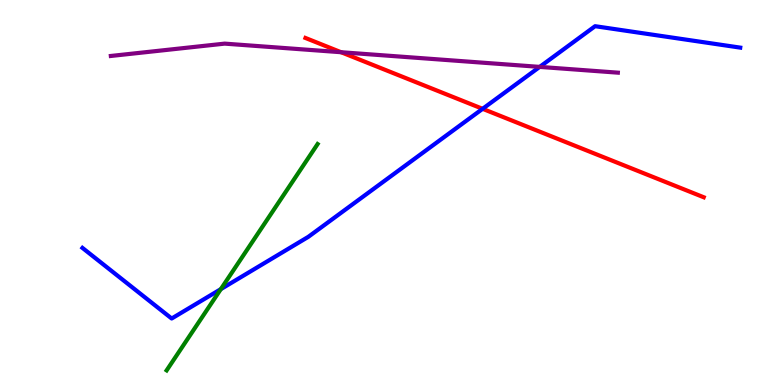[{'lines': ['blue', 'red'], 'intersections': [{'x': 6.23, 'y': 7.17}]}, {'lines': ['green', 'red'], 'intersections': []}, {'lines': ['purple', 'red'], 'intersections': [{'x': 4.4, 'y': 8.64}]}, {'lines': ['blue', 'green'], 'intersections': [{'x': 2.85, 'y': 2.49}]}, {'lines': ['blue', 'purple'], 'intersections': [{'x': 6.96, 'y': 8.26}]}, {'lines': ['green', 'purple'], 'intersections': []}]